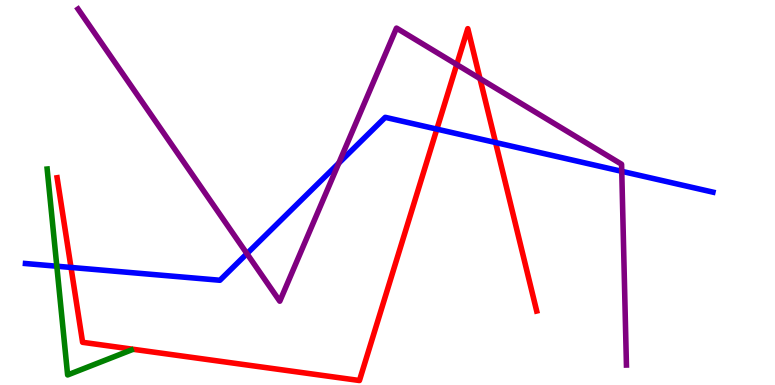[{'lines': ['blue', 'red'], 'intersections': [{'x': 0.916, 'y': 3.05}, {'x': 5.64, 'y': 6.65}, {'x': 6.39, 'y': 6.3}]}, {'lines': ['green', 'red'], 'intersections': []}, {'lines': ['purple', 'red'], 'intersections': [{'x': 5.89, 'y': 8.32}, {'x': 6.19, 'y': 7.96}]}, {'lines': ['blue', 'green'], 'intersections': [{'x': 0.733, 'y': 3.09}]}, {'lines': ['blue', 'purple'], 'intersections': [{'x': 3.19, 'y': 3.41}, {'x': 4.37, 'y': 5.76}, {'x': 8.02, 'y': 5.55}]}, {'lines': ['green', 'purple'], 'intersections': []}]